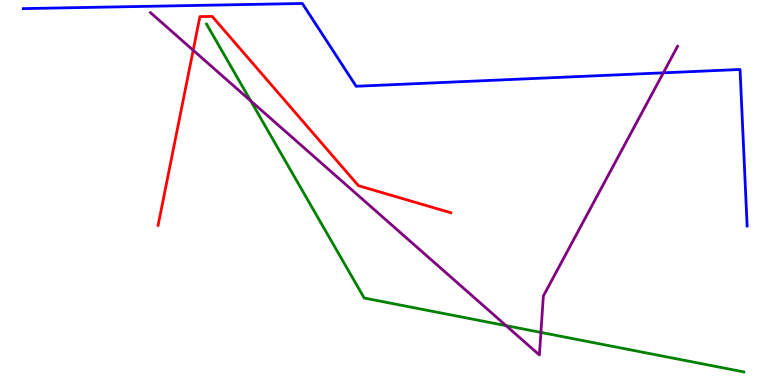[{'lines': ['blue', 'red'], 'intersections': []}, {'lines': ['green', 'red'], 'intersections': []}, {'lines': ['purple', 'red'], 'intersections': [{'x': 2.49, 'y': 8.7}]}, {'lines': ['blue', 'green'], 'intersections': []}, {'lines': ['blue', 'purple'], 'intersections': [{'x': 8.56, 'y': 8.11}]}, {'lines': ['green', 'purple'], 'intersections': [{'x': 3.24, 'y': 7.38}, {'x': 6.53, 'y': 1.54}, {'x': 6.98, 'y': 1.37}]}]